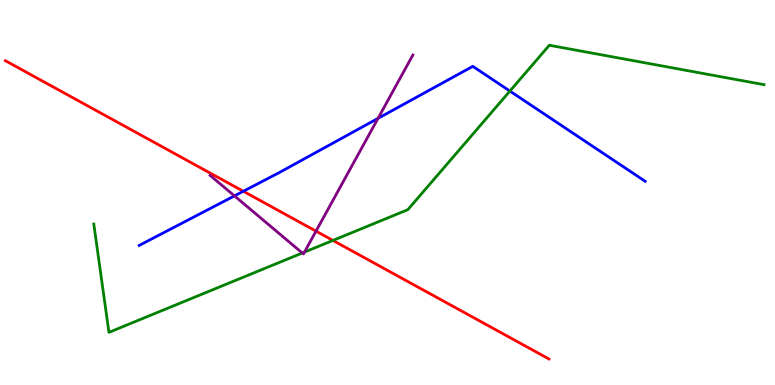[{'lines': ['blue', 'red'], 'intersections': [{'x': 3.14, 'y': 5.03}]}, {'lines': ['green', 'red'], 'intersections': [{'x': 4.3, 'y': 3.76}]}, {'lines': ['purple', 'red'], 'intersections': [{'x': 4.08, 'y': 4.0}]}, {'lines': ['blue', 'green'], 'intersections': [{'x': 6.58, 'y': 7.63}]}, {'lines': ['blue', 'purple'], 'intersections': [{'x': 3.03, 'y': 4.91}, {'x': 4.88, 'y': 6.93}]}, {'lines': ['green', 'purple'], 'intersections': [{'x': 3.9, 'y': 3.43}, {'x': 3.93, 'y': 3.45}]}]